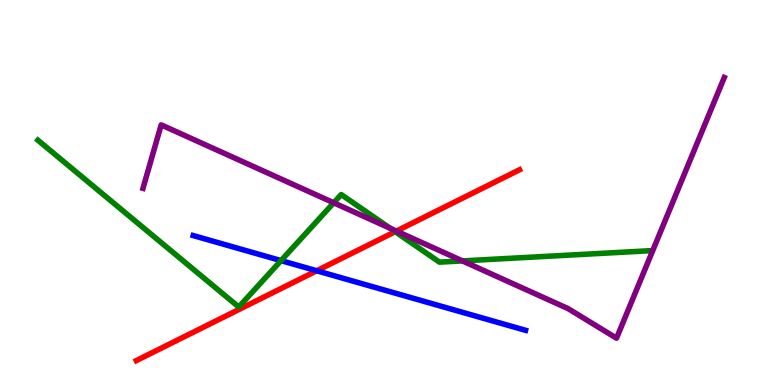[{'lines': ['blue', 'red'], 'intersections': [{'x': 4.09, 'y': 2.97}]}, {'lines': ['green', 'red'], 'intersections': [{'x': 5.1, 'y': 3.98}]}, {'lines': ['purple', 'red'], 'intersections': [{'x': 5.11, 'y': 4.0}]}, {'lines': ['blue', 'green'], 'intersections': [{'x': 3.63, 'y': 3.23}]}, {'lines': ['blue', 'purple'], 'intersections': []}, {'lines': ['green', 'purple'], 'intersections': [{'x': 4.31, 'y': 4.73}, {'x': 5.04, 'y': 4.07}, {'x': 5.97, 'y': 3.22}]}]